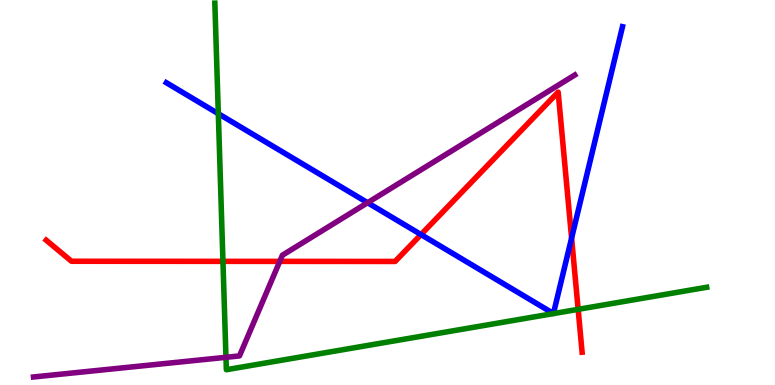[{'lines': ['blue', 'red'], 'intersections': [{'x': 5.43, 'y': 3.91}, {'x': 7.38, 'y': 3.82}]}, {'lines': ['green', 'red'], 'intersections': [{'x': 2.88, 'y': 3.21}, {'x': 7.46, 'y': 1.97}]}, {'lines': ['purple', 'red'], 'intersections': [{'x': 3.61, 'y': 3.21}]}, {'lines': ['blue', 'green'], 'intersections': [{'x': 2.82, 'y': 7.05}]}, {'lines': ['blue', 'purple'], 'intersections': [{'x': 4.74, 'y': 4.73}]}, {'lines': ['green', 'purple'], 'intersections': [{'x': 2.92, 'y': 0.719}]}]